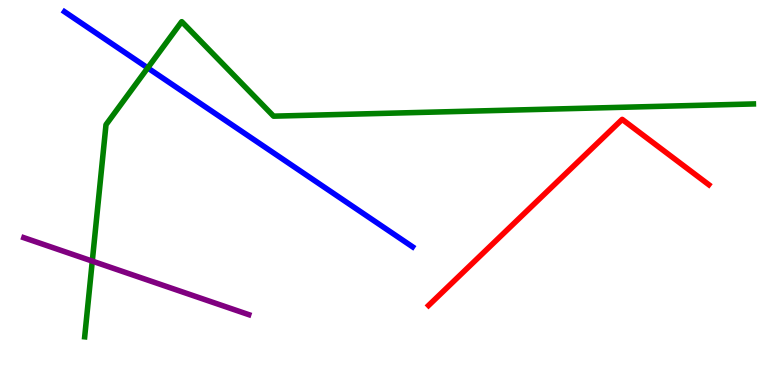[{'lines': ['blue', 'red'], 'intersections': []}, {'lines': ['green', 'red'], 'intersections': []}, {'lines': ['purple', 'red'], 'intersections': []}, {'lines': ['blue', 'green'], 'intersections': [{'x': 1.91, 'y': 8.24}]}, {'lines': ['blue', 'purple'], 'intersections': []}, {'lines': ['green', 'purple'], 'intersections': [{'x': 1.19, 'y': 3.22}]}]